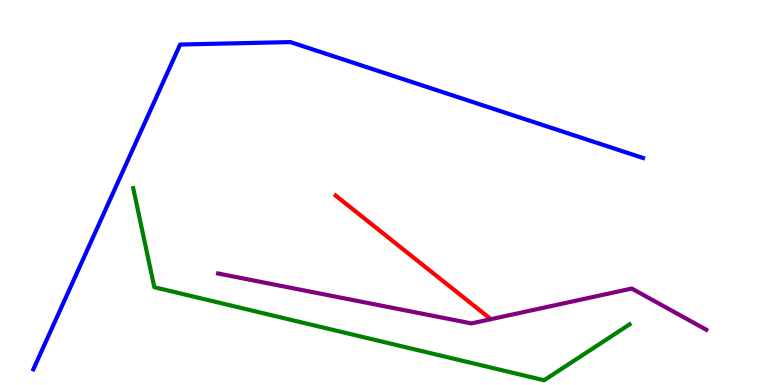[{'lines': ['blue', 'red'], 'intersections': []}, {'lines': ['green', 'red'], 'intersections': []}, {'lines': ['purple', 'red'], 'intersections': []}, {'lines': ['blue', 'green'], 'intersections': []}, {'lines': ['blue', 'purple'], 'intersections': []}, {'lines': ['green', 'purple'], 'intersections': []}]